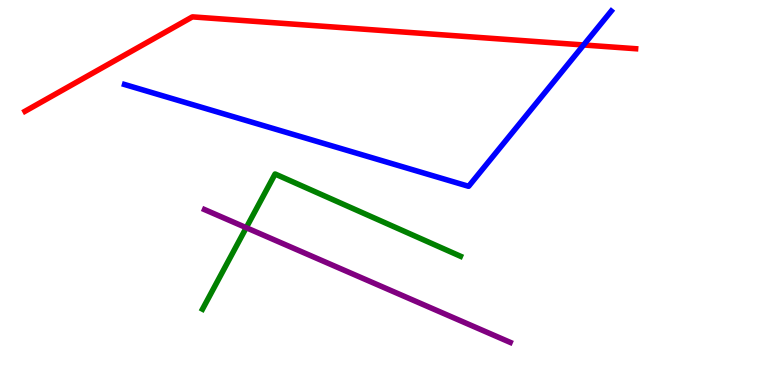[{'lines': ['blue', 'red'], 'intersections': [{'x': 7.53, 'y': 8.83}]}, {'lines': ['green', 'red'], 'intersections': []}, {'lines': ['purple', 'red'], 'intersections': []}, {'lines': ['blue', 'green'], 'intersections': []}, {'lines': ['blue', 'purple'], 'intersections': []}, {'lines': ['green', 'purple'], 'intersections': [{'x': 3.18, 'y': 4.09}]}]